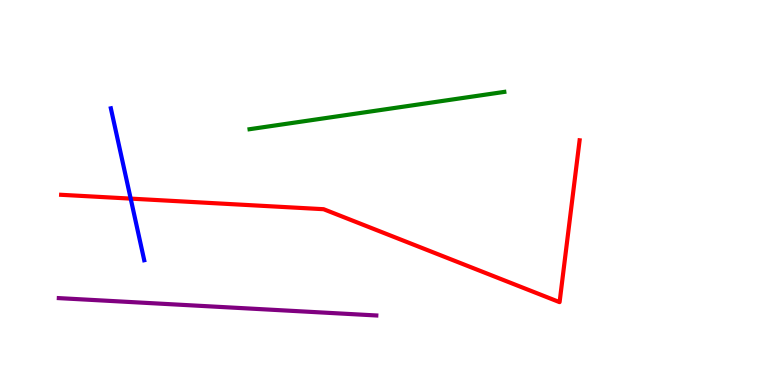[{'lines': ['blue', 'red'], 'intersections': [{'x': 1.69, 'y': 4.84}]}, {'lines': ['green', 'red'], 'intersections': []}, {'lines': ['purple', 'red'], 'intersections': []}, {'lines': ['blue', 'green'], 'intersections': []}, {'lines': ['blue', 'purple'], 'intersections': []}, {'lines': ['green', 'purple'], 'intersections': []}]